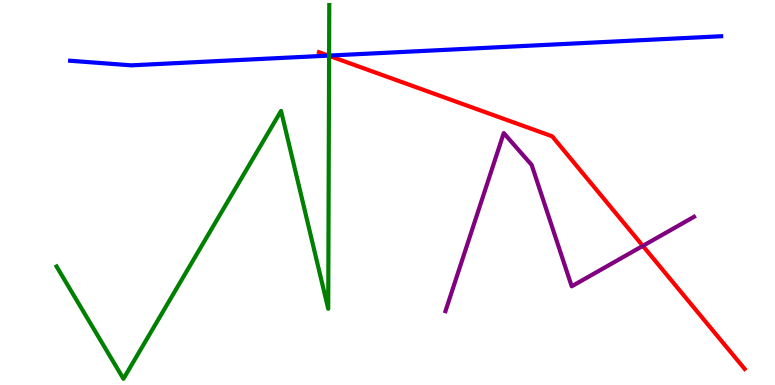[{'lines': ['blue', 'red'], 'intersections': [{'x': 4.24, 'y': 8.56}]}, {'lines': ['green', 'red'], 'intersections': [{'x': 4.25, 'y': 8.55}]}, {'lines': ['purple', 'red'], 'intersections': [{'x': 8.29, 'y': 3.61}]}, {'lines': ['blue', 'green'], 'intersections': [{'x': 4.25, 'y': 8.56}]}, {'lines': ['blue', 'purple'], 'intersections': []}, {'lines': ['green', 'purple'], 'intersections': []}]